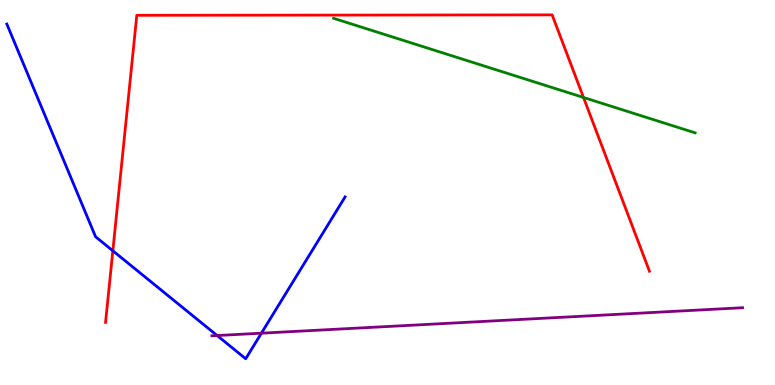[{'lines': ['blue', 'red'], 'intersections': [{'x': 1.46, 'y': 3.49}]}, {'lines': ['green', 'red'], 'intersections': [{'x': 7.53, 'y': 7.47}]}, {'lines': ['purple', 'red'], 'intersections': []}, {'lines': ['blue', 'green'], 'intersections': []}, {'lines': ['blue', 'purple'], 'intersections': [{'x': 2.8, 'y': 1.29}, {'x': 3.37, 'y': 1.35}]}, {'lines': ['green', 'purple'], 'intersections': []}]